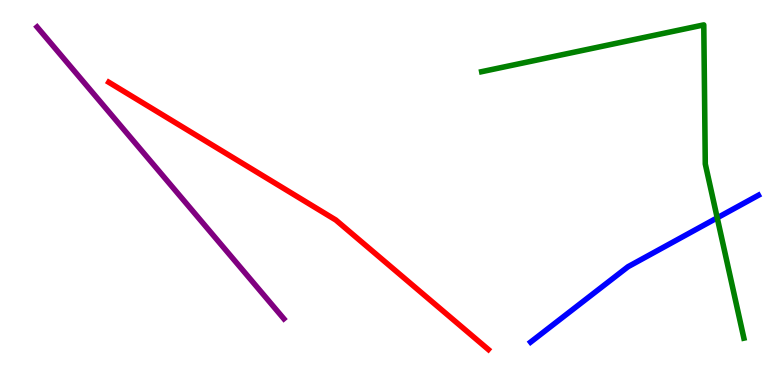[{'lines': ['blue', 'red'], 'intersections': []}, {'lines': ['green', 'red'], 'intersections': []}, {'lines': ['purple', 'red'], 'intersections': []}, {'lines': ['blue', 'green'], 'intersections': [{'x': 9.25, 'y': 4.34}]}, {'lines': ['blue', 'purple'], 'intersections': []}, {'lines': ['green', 'purple'], 'intersections': []}]